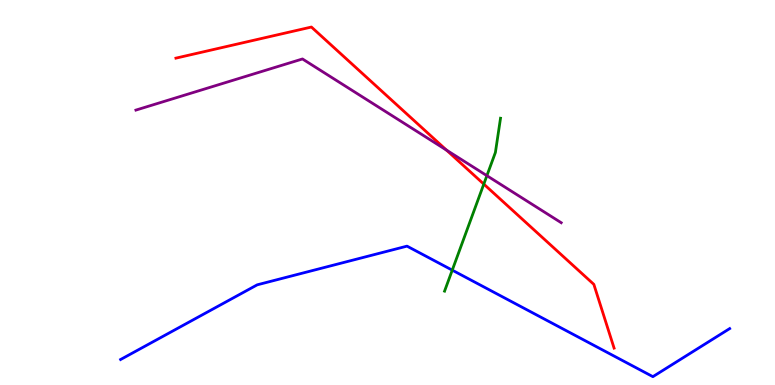[{'lines': ['blue', 'red'], 'intersections': []}, {'lines': ['green', 'red'], 'intersections': [{'x': 6.24, 'y': 5.22}]}, {'lines': ['purple', 'red'], 'intersections': [{'x': 5.76, 'y': 6.1}]}, {'lines': ['blue', 'green'], 'intersections': [{'x': 5.84, 'y': 2.98}]}, {'lines': ['blue', 'purple'], 'intersections': []}, {'lines': ['green', 'purple'], 'intersections': [{'x': 6.28, 'y': 5.44}]}]